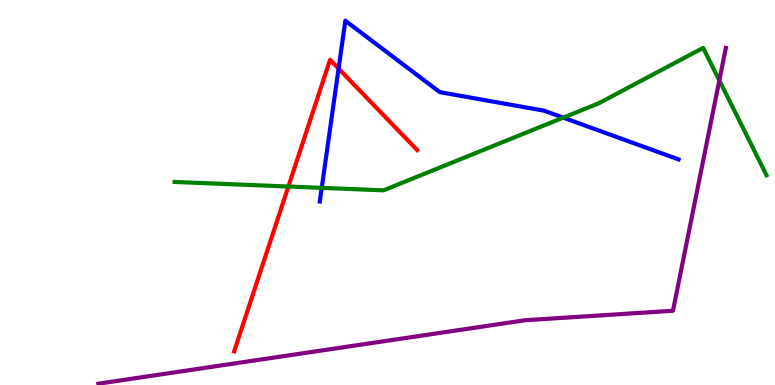[{'lines': ['blue', 'red'], 'intersections': [{'x': 4.37, 'y': 8.22}]}, {'lines': ['green', 'red'], 'intersections': [{'x': 3.72, 'y': 5.16}]}, {'lines': ['purple', 'red'], 'intersections': []}, {'lines': ['blue', 'green'], 'intersections': [{'x': 4.15, 'y': 5.12}, {'x': 7.27, 'y': 6.94}]}, {'lines': ['blue', 'purple'], 'intersections': []}, {'lines': ['green', 'purple'], 'intersections': [{'x': 9.28, 'y': 7.91}]}]